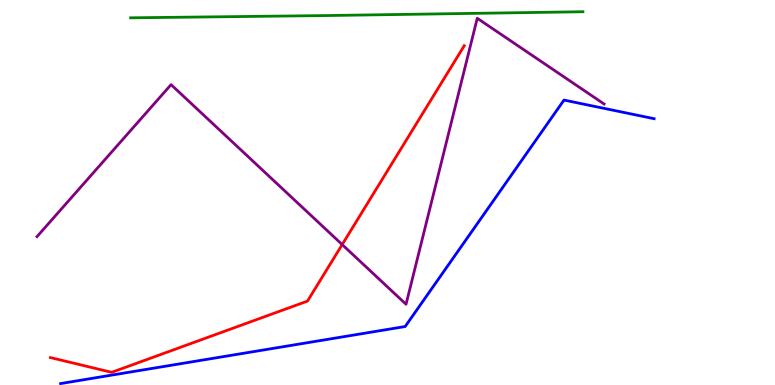[{'lines': ['blue', 'red'], 'intersections': []}, {'lines': ['green', 'red'], 'intersections': []}, {'lines': ['purple', 'red'], 'intersections': [{'x': 4.42, 'y': 3.65}]}, {'lines': ['blue', 'green'], 'intersections': []}, {'lines': ['blue', 'purple'], 'intersections': []}, {'lines': ['green', 'purple'], 'intersections': []}]